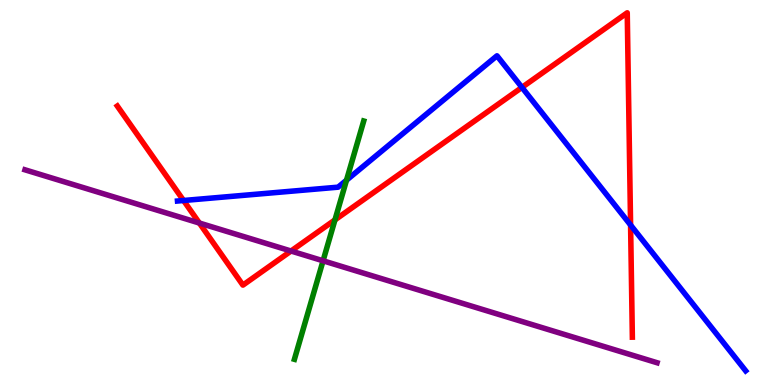[{'lines': ['blue', 'red'], 'intersections': [{'x': 2.37, 'y': 4.79}, {'x': 6.73, 'y': 7.73}, {'x': 8.14, 'y': 4.16}]}, {'lines': ['green', 'red'], 'intersections': [{'x': 4.32, 'y': 4.29}]}, {'lines': ['purple', 'red'], 'intersections': [{'x': 2.57, 'y': 4.21}, {'x': 3.76, 'y': 3.48}]}, {'lines': ['blue', 'green'], 'intersections': [{'x': 4.47, 'y': 5.32}]}, {'lines': ['blue', 'purple'], 'intersections': []}, {'lines': ['green', 'purple'], 'intersections': [{'x': 4.17, 'y': 3.23}]}]